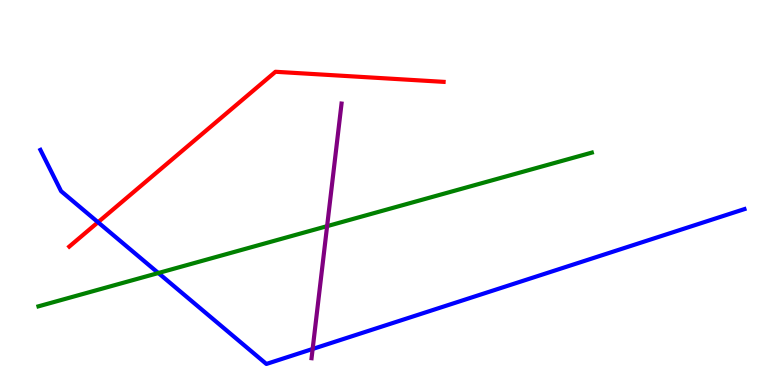[{'lines': ['blue', 'red'], 'intersections': [{'x': 1.26, 'y': 4.23}]}, {'lines': ['green', 'red'], 'intersections': []}, {'lines': ['purple', 'red'], 'intersections': []}, {'lines': ['blue', 'green'], 'intersections': [{'x': 2.04, 'y': 2.91}]}, {'lines': ['blue', 'purple'], 'intersections': [{'x': 4.03, 'y': 0.936}]}, {'lines': ['green', 'purple'], 'intersections': [{'x': 4.22, 'y': 4.13}]}]